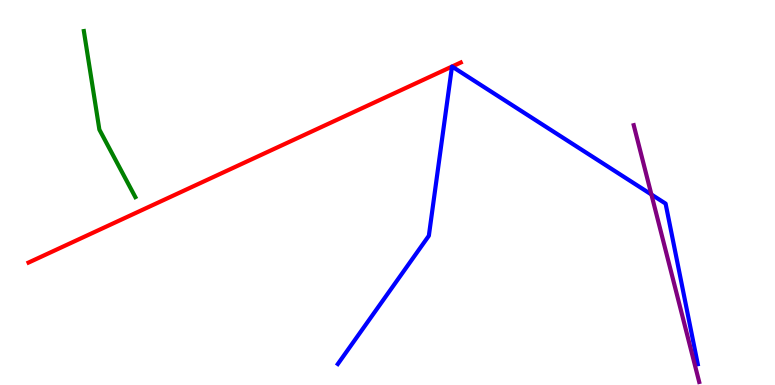[{'lines': ['blue', 'red'], 'intersections': [{'x': 5.83, 'y': 8.27}, {'x': 5.83, 'y': 8.27}]}, {'lines': ['green', 'red'], 'intersections': []}, {'lines': ['purple', 'red'], 'intersections': []}, {'lines': ['blue', 'green'], 'intersections': []}, {'lines': ['blue', 'purple'], 'intersections': [{'x': 8.41, 'y': 4.95}]}, {'lines': ['green', 'purple'], 'intersections': []}]